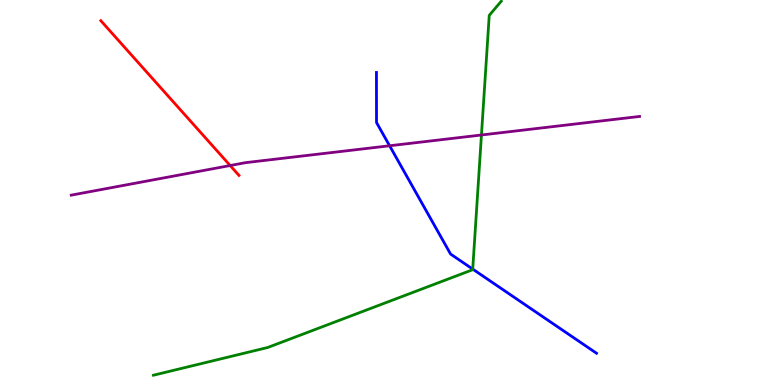[{'lines': ['blue', 'red'], 'intersections': []}, {'lines': ['green', 'red'], 'intersections': []}, {'lines': ['purple', 'red'], 'intersections': [{'x': 2.97, 'y': 5.7}]}, {'lines': ['blue', 'green'], 'intersections': [{'x': 6.1, 'y': 3.01}]}, {'lines': ['blue', 'purple'], 'intersections': [{'x': 5.03, 'y': 6.21}]}, {'lines': ['green', 'purple'], 'intersections': [{'x': 6.21, 'y': 6.49}]}]